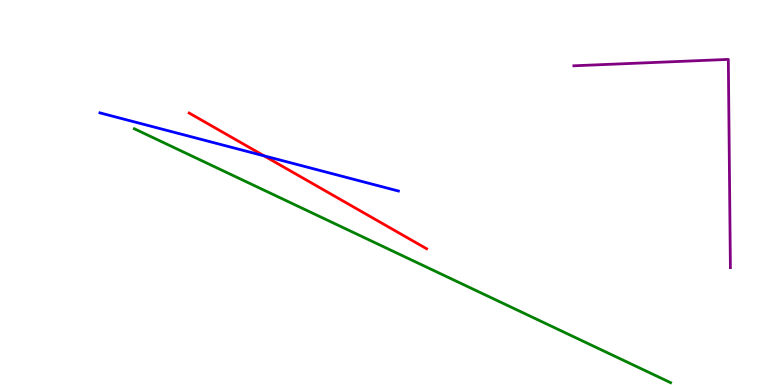[{'lines': ['blue', 'red'], 'intersections': [{'x': 3.41, 'y': 5.95}]}, {'lines': ['green', 'red'], 'intersections': []}, {'lines': ['purple', 'red'], 'intersections': []}, {'lines': ['blue', 'green'], 'intersections': []}, {'lines': ['blue', 'purple'], 'intersections': []}, {'lines': ['green', 'purple'], 'intersections': []}]